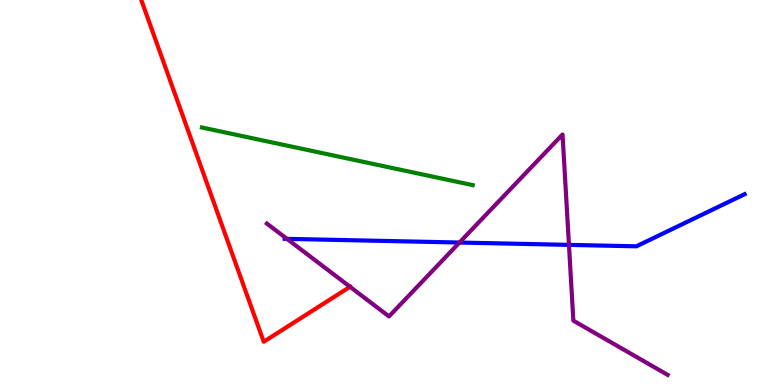[{'lines': ['blue', 'red'], 'intersections': []}, {'lines': ['green', 'red'], 'intersections': []}, {'lines': ['purple', 'red'], 'intersections': [{'x': 4.52, 'y': 2.55}]}, {'lines': ['blue', 'green'], 'intersections': []}, {'lines': ['blue', 'purple'], 'intersections': [{'x': 3.7, 'y': 3.8}, {'x': 5.93, 'y': 3.7}, {'x': 7.34, 'y': 3.64}]}, {'lines': ['green', 'purple'], 'intersections': []}]